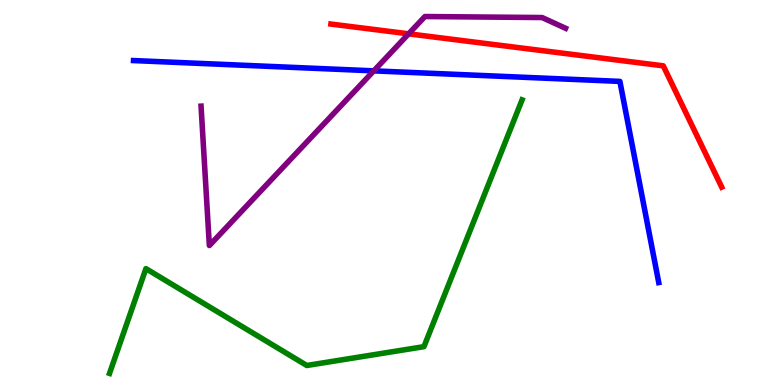[{'lines': ['blue', 'red'], 'intersections': []}, {'lines': ['green', 'red'], 'intersections': []}, {'lines': ['purple', 'red'], 'intersections': [{'x': 5.27, 'y': 9.12}]}, {'lines': ['blue', 'green'], 'intersections': []}, {'lines': ['blue', 'purple'], 'intersections': [{'x': 4.82, 'y': 8.16}]}, {'lines': ['green', 'purple'], 'intersections': []}]